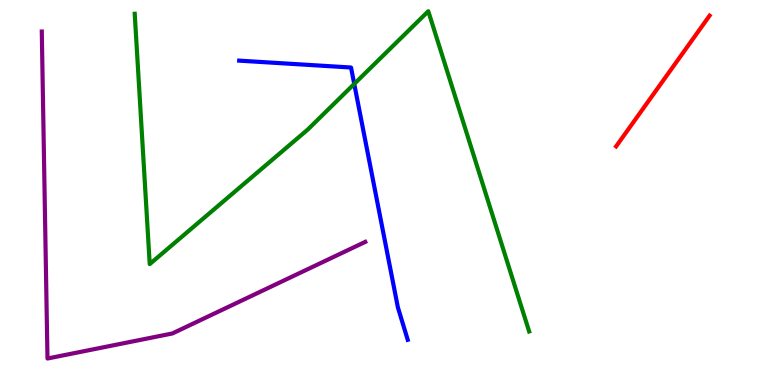[{'lines': ['blue', 'red'], 'intersections': []}, {'lines': ['green', 'red'], 'intersections': []}, {'lines': ['purple', 'red'], 'intersections': []}, {'lines': ['blue', 'green'], 'intersections': [{'x': 4.57, 'y': 7.82}]}, {'lines': ['blue', 'purple'], 'intersections': []}, {'lines': ['green', 'purple'], 'intersections': []}]